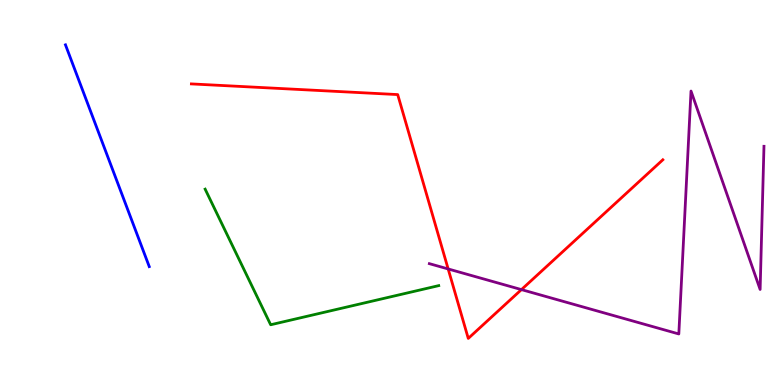[{'lines': ['blue', 'red'], 'intersections': []}, {'lines': ['green', 'red'], 'intersections': []}, {'lines': ['purple', 'red'], 'intersections': [{'x': 5.78, 'y': 3.01}, {'x': 6.73, 'y': 2.48}]}, {'lines': ['blue', 'green'], 'intersections': []}, {'lines': ['blue', 'purple'], 'intersections': []}, {'lines': ['green', 'purple'], 'intersections': []}]